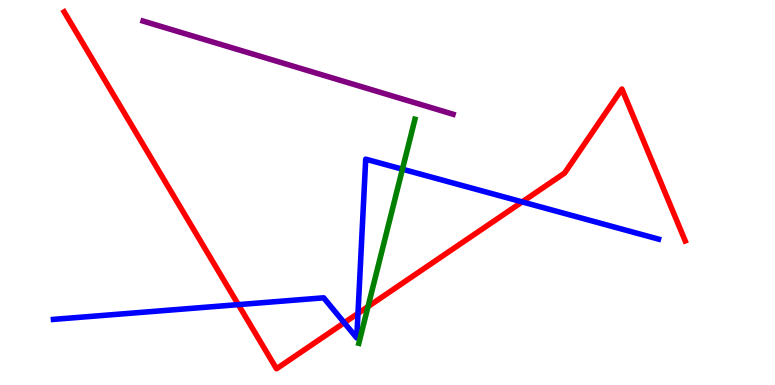[{'lines': ['blue', 'red'], 'intersections': [{'x': 3.08, 'y': 2.09}, {'x': 4.44, 'y': 1.62}, {'x': 4.62, 'y': 1.86}, {'x': 6.74, 'y': 4.76}]}, {'lines': ['green', 'red'], 'intersections': [{'x': 4.75, 'y': 2.04}]}, {'lines': ['purple', 'red'], 'intersections': []}, {'lines': ['blue', 'green'], 'intersections': [{'x': 5.19, 'y': 5.61}]}, {'lines': ['blue', 'purple'], 'intersections': []}, {'lines': ['green', 'purple'], 'intersections': []}]